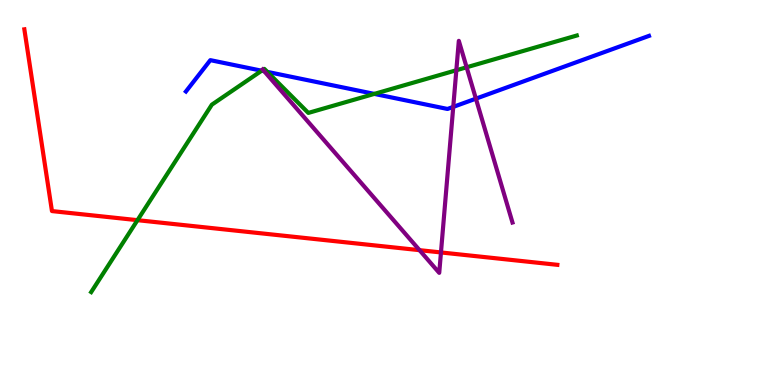[{'lines': ['blue', 'red'], 'intersections': []}, {'lines': ['green', 'red'], 'intersections': [{'x': 1.77, 'y': 4.28}]}, {'lines': ['purple', 'red'], 'intersections': [{'x': 5.41, 'y': 3.5}, {'x': 5.69, 'y': 3.44}]}, {'lines': ['blue', 'green'], 'intersections': [{'x': 3.38, 'y': 8.16}, {'x': 3.45, 'y': 8.13}, {'x': 4.83, 'y': 7.56}]}, {'lines': ['blue', 'purple'], 'intersections': [{'x': 3.41, 'y': 8.15}, {'x': 5.85, 'y': 7.22}, {'x': 6.14, 'y': 7.44}]}, {'lines': ['green', 'purple'], 'intersections': [{'x': 3.39, 'y': 8.19}, {'x': 5.89, 'y': 8.18}, {'x': 6.02, 'y': 8.25}]}]